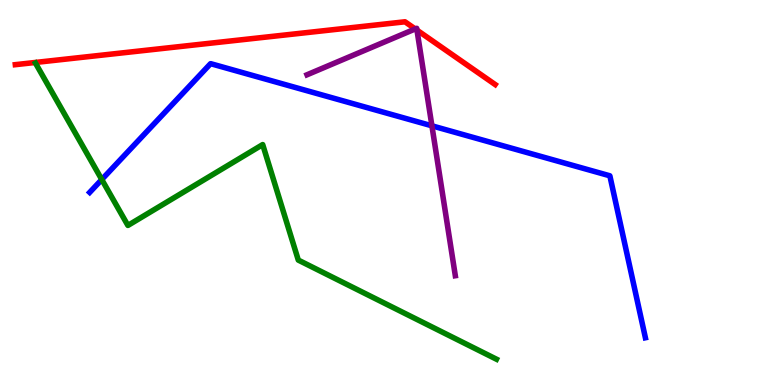[{'lines': ['blue', 'red'], 'intersections': []}, {'lines': ['green', 'red'], 'intersections': []}, {'lines': ['purple', 'red'], 'intersections': [{'x': 5.36, 'y': 9.25}, {'x': 5.38, 'y': 9.22}]}, {'lines': ['blue', 'green'], 'intersections': [{'x': 1.31, 'y': 5.34}]}, {'lines': ['blue', 'purple'], 'intersections': [{'x': 5.57, 'y': 6.73}]}, {'lines': ['green', 'purple'], 'intersections': []}]